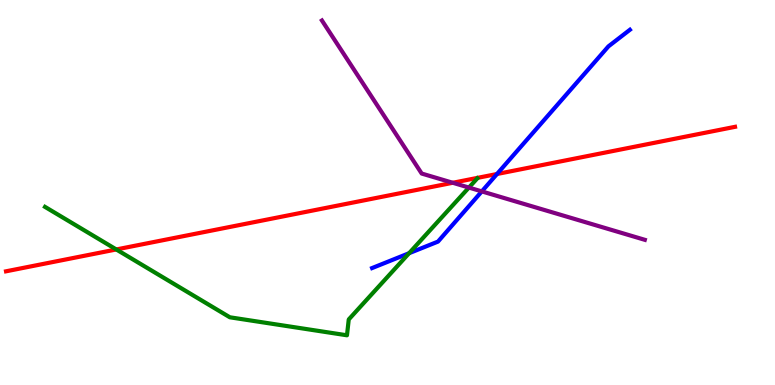[{'lines': ['blue', 'red'], 'intersections': [{'x': 6.41, 'y': 5.48}]}, {'lines': ['green', 'red'], 'intersections': [{'x': 1.5, 'y': 3.52}]}, {'lines': ['purple', 'red'], 'intersections': [{'x': 5.84, 'y': 5.25}]}, {'lines': ['blue', 'green'], 'intersections': [{'x': 5.28, 'y': 3.42}]}, {'lines': ['blue', 'purple'], 'intersections': [{'x': 6.22, 'y': 5.03}]}, {'lines': ['green', 'purple'], 'intersections': [{'x': 6.05, 'y': 5.13}]}]